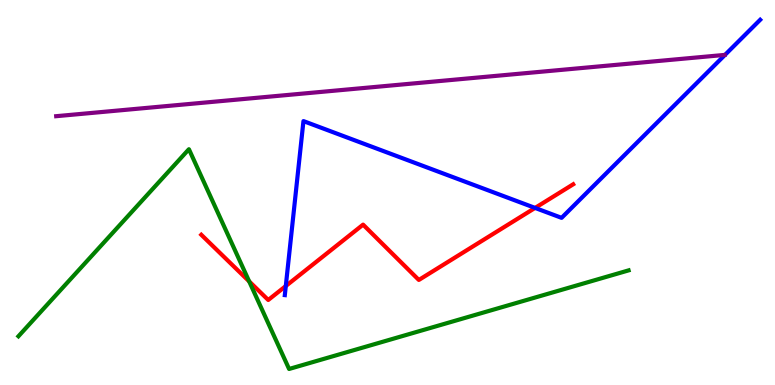[{'lines': ['blue', 'red'], 'intersections': [{'x': 3.69, 'y': 2.57}, {'x': 6.9, 'y': 4.6}]}, {'lines': ['green', 'red'], 'intersections': [{'x': 3.22, 'y': 2.69}]}, {'lines': ['purple', 'red'], 'intersections': []}, {'lines': ['blue', 'green'], 'intersections': []}, {'lines': ['blue', 'purple'], 'intersections': []}, {'lines': ['green', 'purple'], 'intersections': []}]